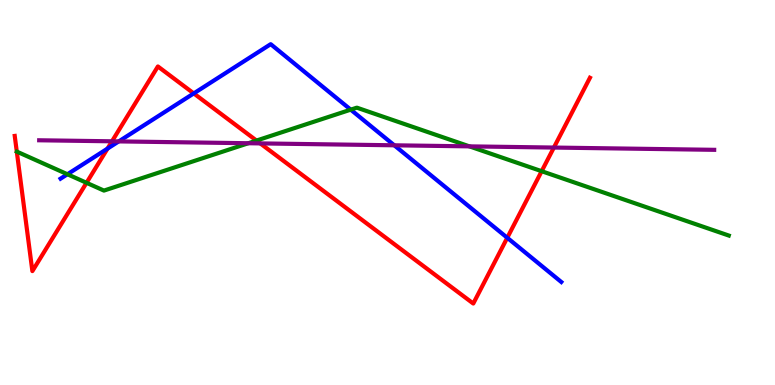[{'lines': ['blue', 'red'], 'intersections': [{'x': 1.39, 'y': 6.14}, {'x': 2.5, 'y': 7.57}, {'x': 6.55, 'y': 3.82}]}, {'lines': ['green', 'red'], 'intersections': [{'x': 1.12, 'y': 5.25}, {'x': 3.31, 'y': 6.35}, {'x': 6.99, 'y': 5.55}]}, {'lines': ['purple', 'red'], 'intersections': [{'x': 1.45, 'y': 6.33}, {'x': 3.36, 'y': 6.28}, {'x': 7.15, 'y': 6.17}]}, {'lines': ['blue', 'green'], 'intersections': [{'x': 0.87, 'y': 5.47}, {'x': 4.53, 'y': 7.15}]}, {'lines': ['blue', 'purple'], 'intersections': [{'x': 1.53, 'y': 6.33}, {'x': 5.09, 'y': 6.23}]}, {'lines': ['green', 'purple'], 'intersections': [{'x': 3.2, 'y': 6.28}, {'x': 6.06, 'y': 6.2}]}]